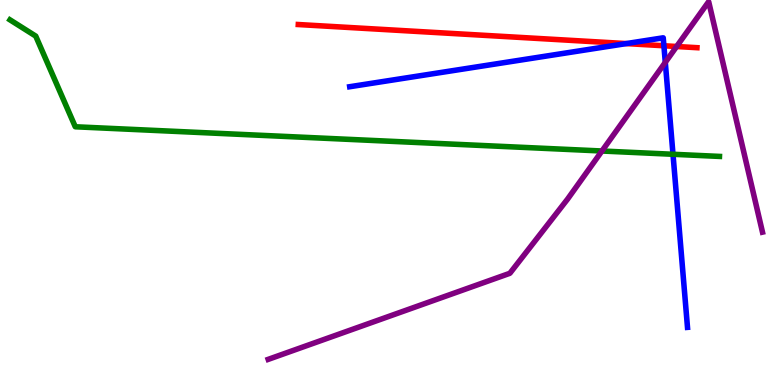[{'lines': ['blue', 'red'], 'intersections': [{'x': 8.08, 'y': 8.87}, {'x': 8.57, 'y': 8.81}]}, {'lines': ['green', 'red'], 'intersections': []}, {'lines': ['purple', 'red'], 'intersections': [{'x': 8.73, 'y': 8.79}]}, {'lines': ['blue', 'green'], 'intersections': [{'x': 8.68, 'y': 5.99}]}, {'lines': ['blue', 'purple'], 'intersections': [{'x': 8.58, 'y': 8.38}]}, {'lines': ['green', 'purple'], 'intersections': [{'x': 7.77, 'y': 6.08}]}]